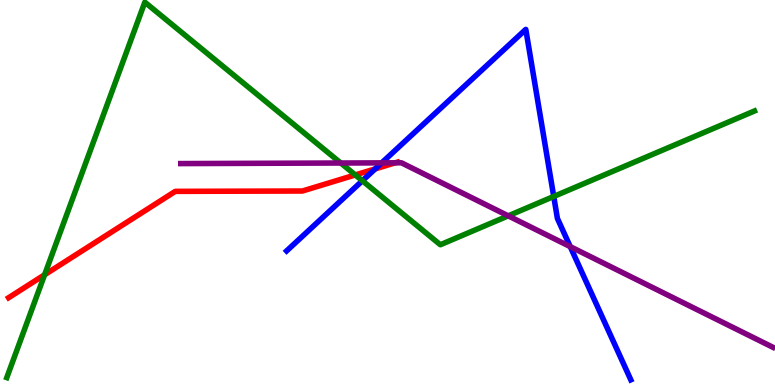[{'lines': ['blue', 'red'], 'intersections': [{'x': 4.84, 'y': 5.61}]}, {'lines': ['green', 'red'], 'intersections': [{'x': 0.576, 'y': 2.86}, {'x': 4.58, 'y': 5.46}]}, {'lines': ['purple', 'red'], 'intersections': [{'x': 5.1, 'y': 5.77}]}, {'lines': ['blue', 'green'], 'intersections': [{'x': 4.68, 'y': 5.31}, {'x': 7.14, 'y': 4.9}]}, {'lines': ['blue', 'purple'], 'intersections': [{'x': 4.92, 'y': 5.77}, {'x': 7.36, 'y': 3.59}]}, {'lines': ['green', 'purple'], 'intersections': [{'x': 4.4, 'y': 5.77}, {'x': 6.56, 'y': 4.39}]}]